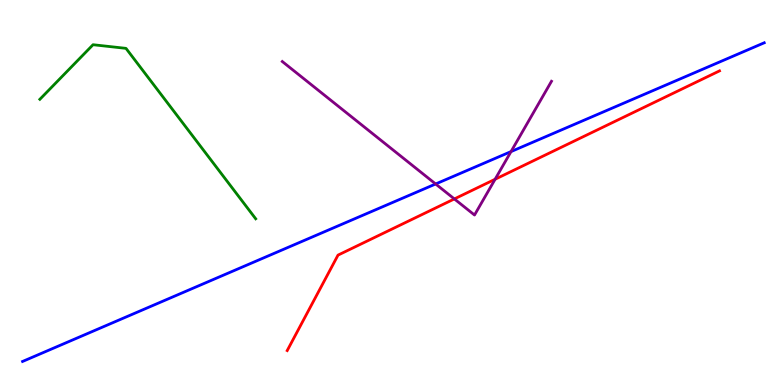[{'lines': ['blue', 'red'], 'intersections': []}, {'lines': ['green', 'red'], 'intersections': []}, {'lines': ['purple', 'red'], 'intersections': [{'x': 5.86, 'y': 4.83}, {'x': 6.39, 'y': 5.34}]}, {'lines': ['blue', 'green'], 'intersections': []}, {'lines': ['blue', 'purple'], 'intersections': [{'x': 5.62, 'y': 5.22}, {'x': 6.59, 'y': 6.06}]}, {'lines': ['green', 'purple'], 'intersections': []}]